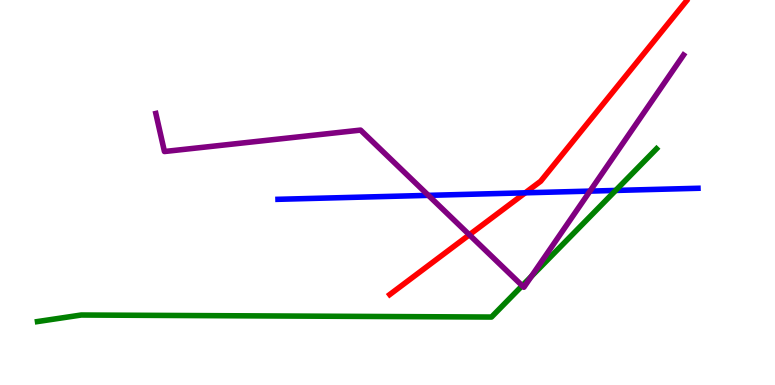[{'lines': ['blue', 'red'], 'intersections': [{'x': 6.78, 'y': 4.99}]}, {'lines': ['green', 'red'], 'intersections': []}, {'lines': ['purple', 'red'], 'intersections': [{'x': 6.06, 'y': 3.9}]}, {'lines': ['blue', 'green'], 'intersections': [{'x': 7.94, 'y': 5.05}]}, {'lines': ['blue', 'purple'], 'intersections': [{'x': 5.53, 'y': 4.93}, {'x': 7.61, 'y': 5.04}]}, {'lines': ['green', 'purple'], 'intersections': [{'x': 6.74, 'y': 2.58}, {'x': 6.86, 'y': 2.82}]}]